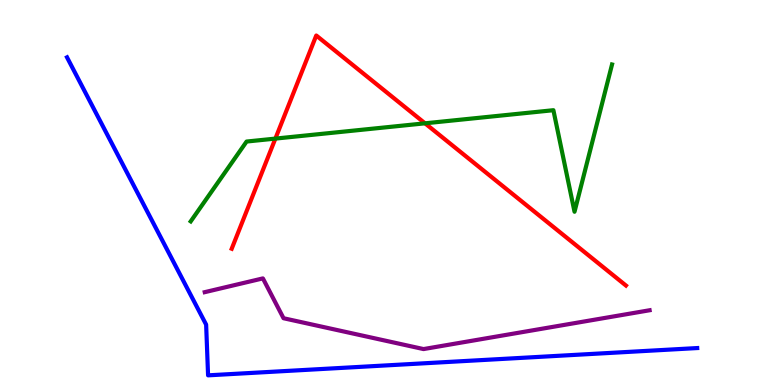[{'lines': ['blue', 'red'], 'intersections': []}, {'lines': ['green', 'red'], 'intersections': [{'x': 3.55, 'y': 6.4}, {'x': 5.48, 'y': 6.8}]}, {'lines': ['purple', 'red'], 'intersections': []}, {'lines': ['blue', 'green'], 'intersections': []}, {'lines': ['blue', 'purple'], 'intersections': []}, {'lines': ['green', 'purple'], 'intersections': []}]